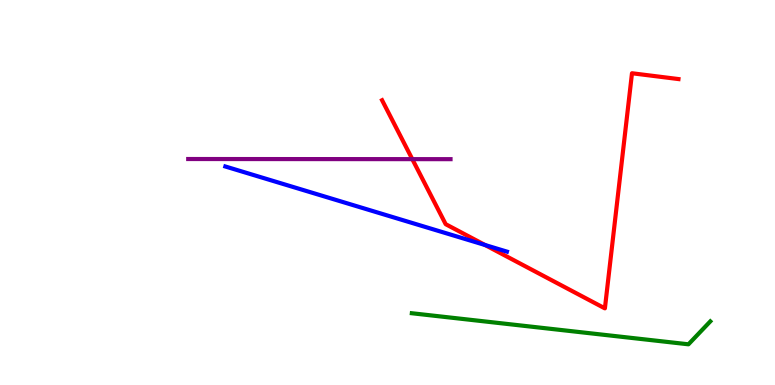[{'lines': ['blue', 'red'], 'intersections': [{'x': 6.26, 'y': 3.64}]}, {'lines': ['green', 'red'], 'intersections': []}, {'lines': ['purple', 'red'], 'intersections': [{'x': 5.32, 'y': 5.87}]}, {'lines': ['blue', 'green'], 'intersections': []}, {'lines': ['blue', 'purple'], 'intersections': []}, {'lines': ['green', 'purple'], 'intersections': []}]